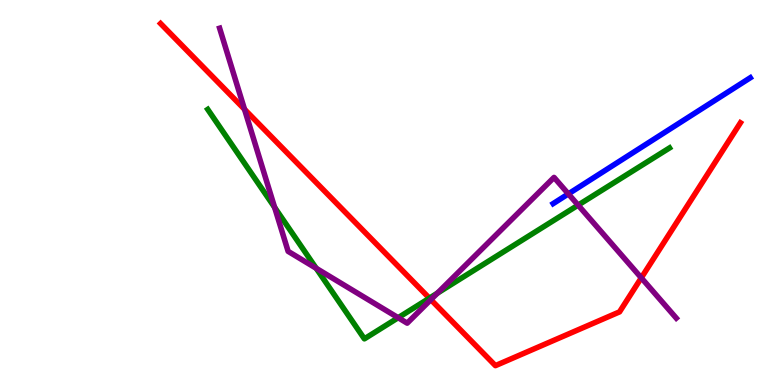[{'lines': ['blue', 'red'], 'intersections': []}, {'lines': ['green', 'red'], 'intersections': [{'x': 5.54, 'y': 2.26}]}, {'lines': ['purple', 'red'], 'intersections': [{'x': 3.15, 'y': 7.16}, {'x': 5.56, 'y': 2.22}, {'x': 8.27, 'y': 2.78}]}, {'lines': ['blue', 'green'], 'intersections': []}, {'lines': ['blue', 'purple'], 'intersections': [{'x': 7.33, 'y': 4.96}]}, {'lines': ['green', 'purple'], 'intersections': [{'x': 3.54, 'y': 4.61}, {'x': 4.08, 'y': 3.03}, {'x': 5.14, 'y': 1.75}, {'x': 5.64, 'y': 2.39}, {'x': 7.46, 'y': 4.67}]}]